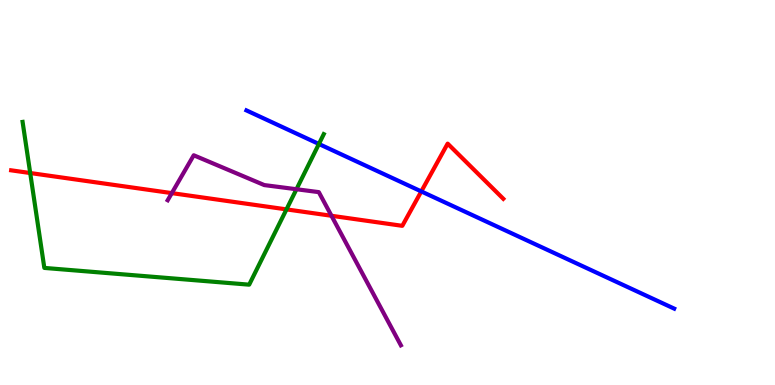[{'lines': ['blue', 'red'], 'intersections': [{'x': 5.44, 'y': 5.03}]}, {'lines': ['green', 'red'], 'intersections': [{'x': 0.39, 'y': 5.51}, {'x': 3.7, 'y': 4.56}]}, {'lines': ['purple', 'red'], 'intersections': [{'x': 2.22, 'y': 4.98}, {'x': 4.28, 'y': 4.4}]}, {'lines': ['blue', 'green'], 'intersections': [{'x': 4.11, 'y': 6.26}]}, {'lines': ['blue', 'purple'], 'intersections': []}, {'lines': ['green', 'purple'], 'intersections': [{'x': 3.83, 'y': 5.08}]}]